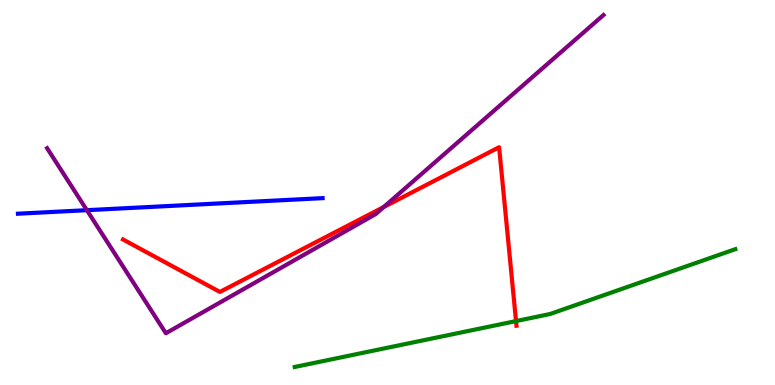[{'lines': ['blue', 'red'], 'intersections': []}, {'lines': ['green', 'red'], 'intersections': [{'x': 6.66, 'y': 1.66}]}, {'lines': ['purple', 'red'], 'intersections': [{'x': 4.95, 'y': 4.62}]}, {'lines': ['blue', 'green'], 'intersections': []}, {'lines': ['blue', 'purple'], 'intersections': [{'x': 1.12, 'y': 4.54}]}, {'lines': ['green', 'purple'], 'intersections': []}]